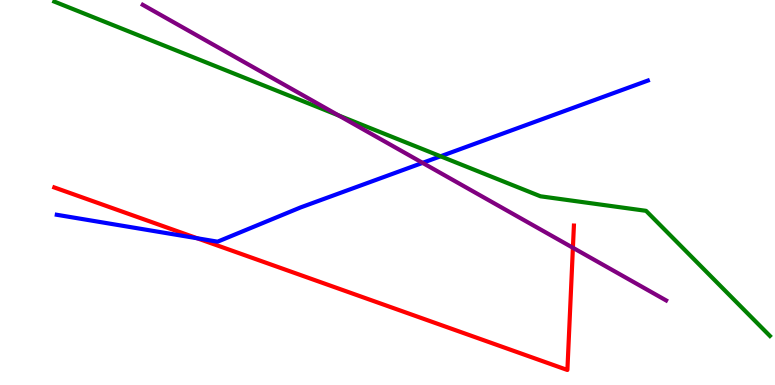[{'lines': ['blue', 'red'], 'intersections': [{'x': 2.54, 'y': 3.81}]}, {'lines': ['green', 'red'], 'intersections': []}, {'lines': ['purple', 'red'], 'intersections': [{'x': 7.39, 'y': 3.56}]}, {'lines': ['blue', 'green'], 'intersections': [{'x': 5.68, 'y': 5.94}]}, {'lines': ['blue', 'purple'], 'intersections': [{'x': 5.45, 'y': 5.77}]}, {'lines': ['green', 'purple'], 'intersections': [{'x': 4.37, 'y': 7.0}]}]